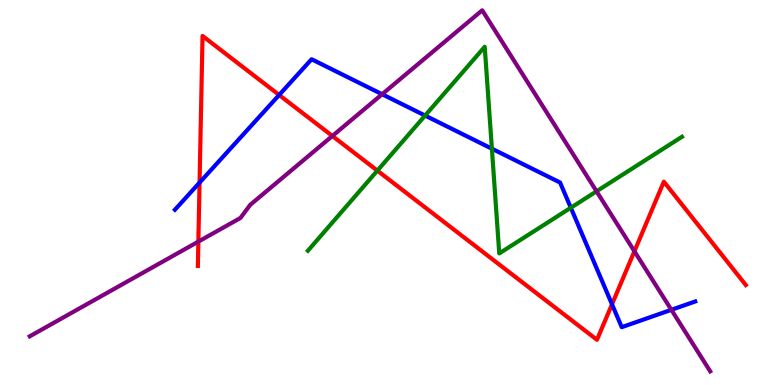[{'lines': ['blue', 'red'], 'intersections': [{'x': 2.58, 'y': 5.26}, {'x': 3.6, 'y': 7.53}, {'x': 7.9, 'y': 2.1}]}, {'lines': ['green', 'red'], 'intersections': [{'x': 4.87, 'y': 5.57}]}, {'lines': ['purple', 'red'], 'intersections': [{'x': 2.56, 'y': 3.72}, {'x': 4.29, 'y': 6.47}, {'x': 8.19, 'y': 3.47}]}, {'lines': ['blue', 'green'], 'intersections': [{'x': 5.49, 'y': 7.0}, {'x': 6.35, 'y': 6.14}, {'x': 7.37, 'y': 4.6}]}, {'lines': ['blue', 'purple'], 'intersections': [{'x': 4.93, 'y': 7.55}, {'x': 8.66, 'y': 1.95}]}, {'lines': ['green', 'purple'], 'intersections': [{'x': 7.7, 'y': 5.03}]}]